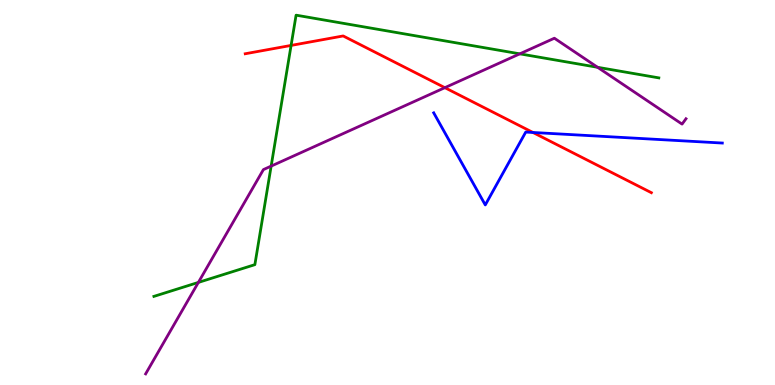[{'lines': ['blue', 'red'], 'intersections': [{'x': 6.88, 'y': 6.56}]}, {'lines': ['green', 'red'], 'intersections': [{'x': 3.76, 'y': 8.82}]}, {'lines': ['purple', 'red'], 'intersections': [{'x': 5.74, 'y': 7.72}]}, {'lines': ['blue', 'green'], 'intersections': []}, {'lines': ['blue', 'purple'], 'intersections': []}, {'lines': ['green', 'purple'], 'intersections': [{'x': 2.56, 'y': 2.66}, {'x': 3.5, 'y': 5.69}, {'x': 6.71, 'y': 8.6}, {'x': 7.71, 'y': 8.25}]}]